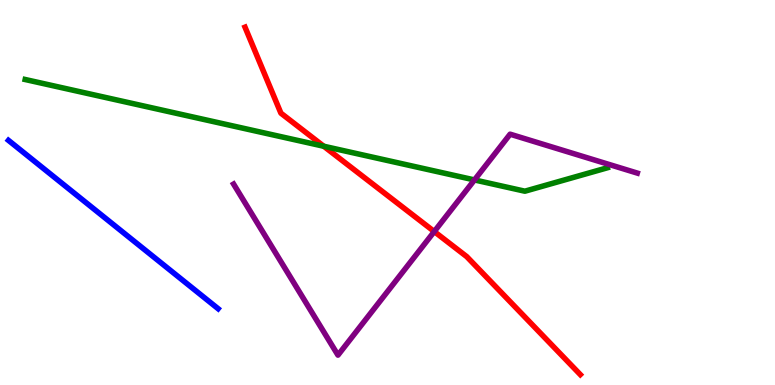[{'lines': ['blue', 'red'], 'intersections': []}, {'lines': ['green', 'red'], 'intersections': [{'x': 4.18, 'y': 6.2}]}, {'lines': ['purple', 'red'], 'intersections': [{'x': 5.6, 'y': 3.99}]}, {'lines': ['blue', 'green'], 'intersections': []}, {'lines': ['blue', 'purple'], 'intersections': []}, {'lines': ['green', 'purple'], 'intersections': [{'x': 6.12, 'y': 5.33}]}]